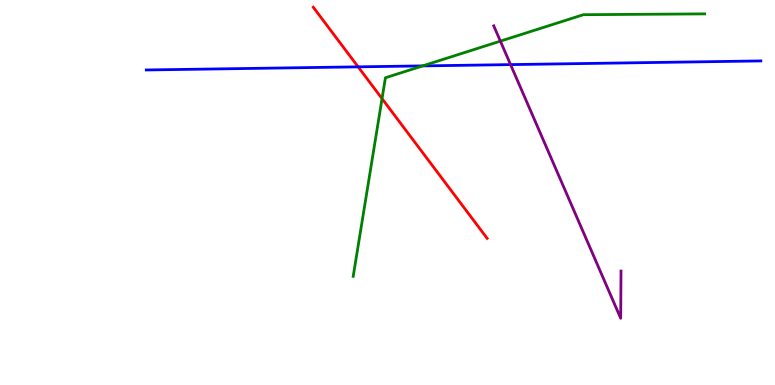[{'lines': ['blue', 'red'], 'intersections': [{'x': 4.62, 'y': 8.26}]}, {'lines': ['green', 'red'], 'intersections': [{'x': 4.93, 'y': 7.44}]}, {'lines': ['purple', 'red'], 'intersections': []}, {'lines': ['blue', 'green'], 'intersections': [{'x': 5.45, 'y': 8.29}]}, {'lines': ['blue', 'purple'], 'intersections': [{'x': 6.59, 'y': 8.32}]}, {'lines': ['green', 'purple'], 'intersections': [{'x': 6.46, 'y': 8.93}]}]